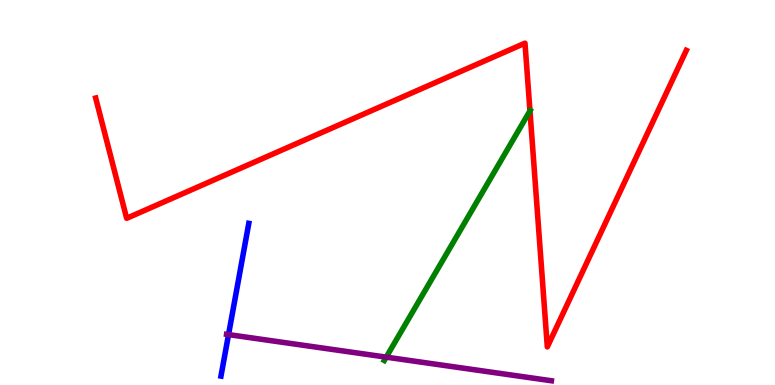[{'lines': ['blue', 'red'], 'intersections': []}, {'lines': ['green', 'red'], 'intersections': [{'x': 6.84, 'y': 7.12}]}, {'lines': ['purple', 'red'], 'intersections': []}, {'lines': ['blue', 'green'], 'intersections': []}, {'lines': ['blue', 'purple'], 'intersections': [{'x': 2.95, 'y': 1.31}]}, {'lines': ['green', 'purple'], 'intersections': [{'x': 4.98, 'y': 0.724}]}]